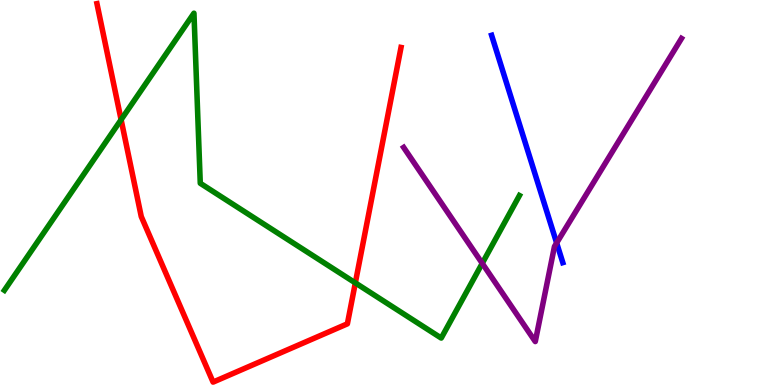[{'lines': ['blue', 'red'], 'intersections': []}, {'lines': ['green', 'red'], 'intersections': [{'x': 1.56, 'y': 6.89}, {'x': 4.58, 'y': 2.65}]}, {'lines': ['purple', 'red'], 'intersections': []}, {'lines': ['blue', 'green'], 'intersections': []}, {'lines': ['blue', 'purple'], 'intersections': [{'x': 7.18, 'y': 3.69}]}, {'lines': ['green', 'purple'], 'intersections': [{'x': 6.22, 'y': 3.16}]}]